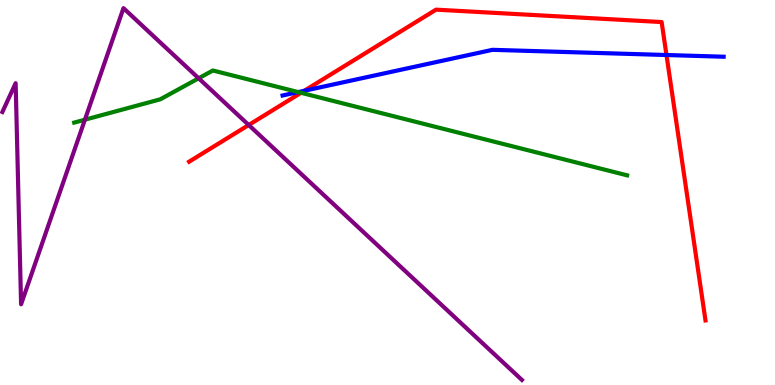[{'lines': ['blue', 'red'], 'intersections': [{'x': 3.93, 'y': 7.64}, {'x': 8.6, 'y': 8.57}]}, {'lines': ['green', 'red'], 'intersections': [{'x': 3.88, 'y': 7.59}]}, {'lines': ['purple', 'red'], 'intersections': [{'x': 3.21, 'y': 6.75}]}, {'lines': ['blue', 'green'], 'intersections': [{'x': 3.85, 'y': 7.61}]}, {'lines': ['blue', 'purple'], 'intersections': []}, {'lines': ['green', 'purple'], 'intersections': [{'x': 1.1, 'y': 6.89}, {'x': 2.56, 'y': 7.97}]}]